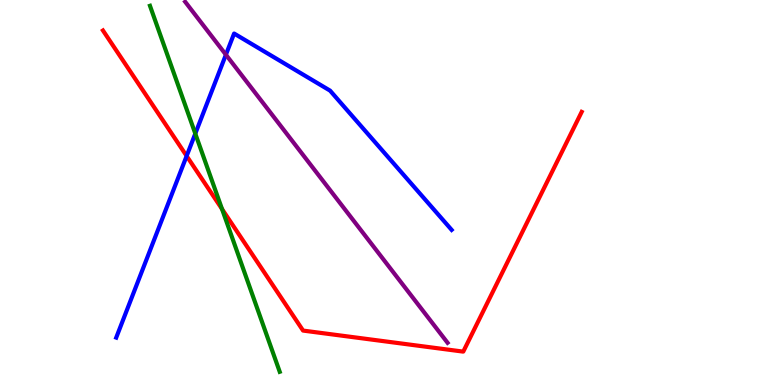[{'lines': ['blue', 'red'], 'intersections': [{'x': 2.41, 'y': 5.95}]}, {'lines': ['green', 'red'], 'intersections': [{'x': 2.86, 'y': 4.57}]}, {'lines': ['purple', 'red'], 'intersections': []}, {'lines': ['blue', 'green'], 'intersections': [{'x': 2.52, 'y': 6.53}]}, {'lines': ['blue', 'purple'], 'intersections': [{'x': 2.91, 'y': 8.58}]}, {'lines': ['green', 'purple'], 'intersections': []}]